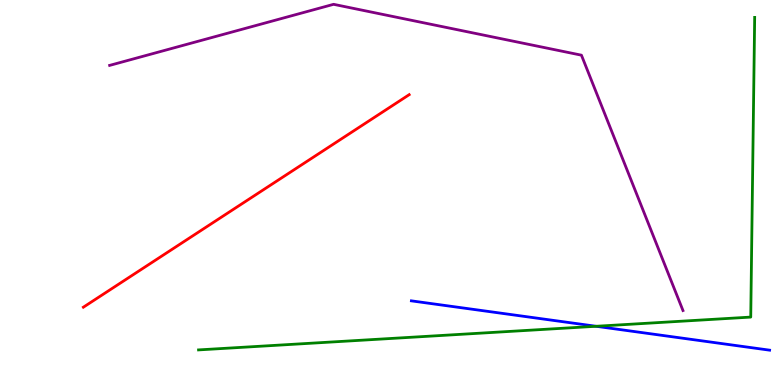[{'lines': ['blue', 'red'], 'intersections': []}, {'lines': ['green', 'red'], 'intersections': []}, {'lines': ['purple', 'red'], 'intersections': []}, {'lines': ['blue', 'green'], 'intersections': [{'x': 7.69, 'y': 1.53}]}, {'lines': ['blue', 'purple'], 'intersections': []}, {'lines': ['green', 'purple'], 'intersections': []}]